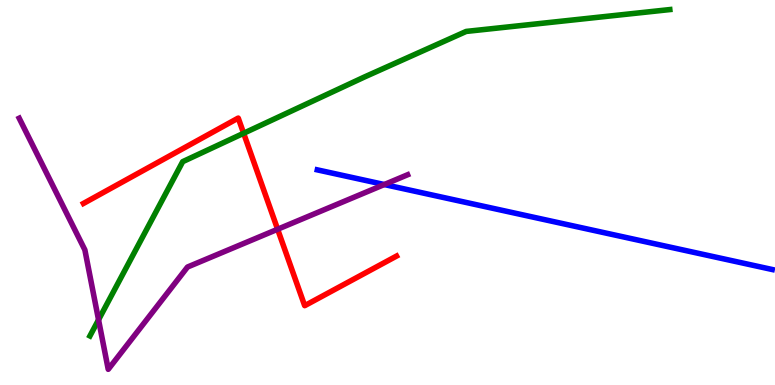[{'lines': ['blue', 'red'], 'intersections': []}, {'lines': ['green', 'red'], 'intersections': [{'x': 3.14, 'y': 6.54}]}, {'lines': ['purple', 'red'], 'intersections': [{'x': 3.58, 'y': 4.05}]}, {'lines': ['blue', 'green'], 'intersections': []}, {'lines': ['blue', 'purple'], 'intersections': [{'x': 4.96, 'y': 5.21}]}, {'lines': ['green', 'purple'], 'intersections': [{'x': 1.27, 'y': 1.69}]}]